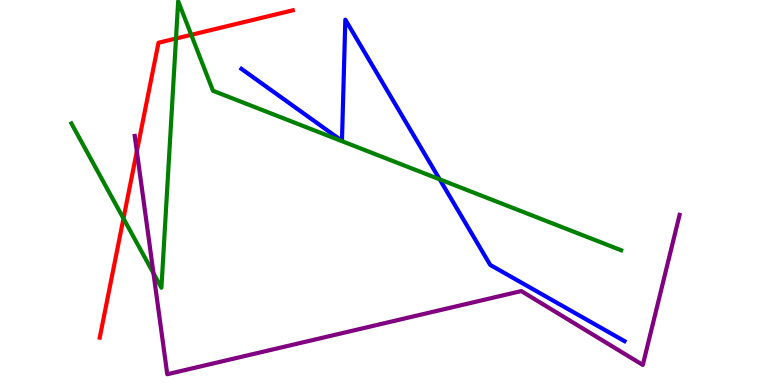[{'lines': ['blue', 'red'], 'intersections': []}, {'lines': ['green', 'red'], 'intersections': [{'x': 1.59, 'y': 4.33}, {'x': 2.27, 'y': 9.0}, {'x': 2.47, 'y': 9.1}]}, {'lines': ['purple', 'red'], 'intersections': [{'x': 1.77, 'y': 6.07}]}, {'lines': ['blue', 'green'], 'intersections': [{'x': 5.67, 'y': 5.34}]}, {'lines': ['blue', 'purple'], 'intersections': []}, {'lines': ['green', 'purple'], 'intersections': [{'x': 1.98, 'y': 2.9}]}]